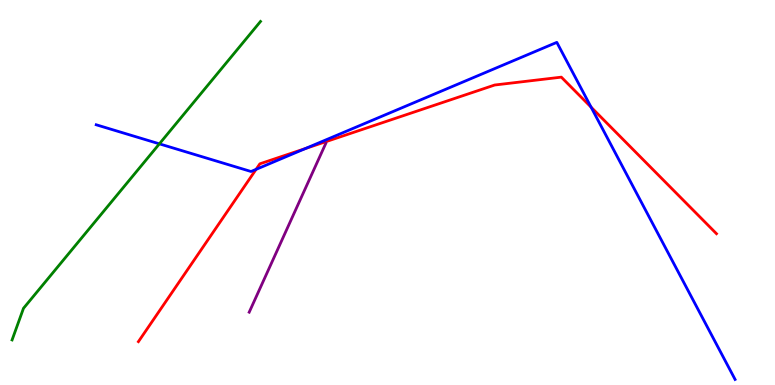[{'lines': ['blue', 'red'], 'intersections': [{'x': 3.3, 'y': 5.6}, {'x': 3.94, 'y': 6.14}, {'x': 7.63, 'y': 7.22}]}, {'lines': ['green', 'red'], 'intersections': []}, {'lines': ['purple', 'red'], 'intersections': []}, {'lines': ['blue', 'green'], 'intersections': [{'x': 2.06, 'y': 6.26}]}, {'lines': ['blue', 'purple'], 'intersections': []}, {'lines': ['green', 'purple'], 'intersections': []}]